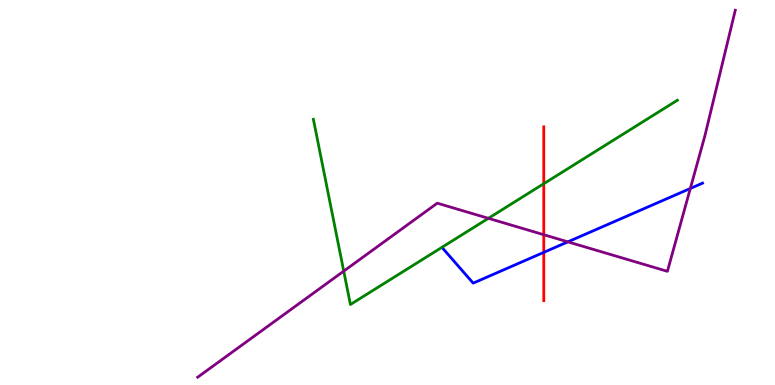[{'lines': ['blue', 'red'], 'intersections': [{'x': 7.02, 'y': 3.45}]}, {'lines': ['green', 'red'], 'intersections': [{'x': 7.02, 'y': 5.23}]}, {'lines': ['purple', 'red'], 'intersections': [{'x': 7.02, 'y': 3.9}]}, {'lines': ['blue', 'green'], 'intersections': []}, {'lines': ['blue', 'purple'], 'intersections': [{'x': 7.33, 'y': 3.72}, {'x': 8.91, 'y': 5.1}]}, {'lines': ['green', 'purple'], 'intersections': [{'x': 4.44, 'y': 2.96}, {'x': 6.3, 'y': 4.33}]}]